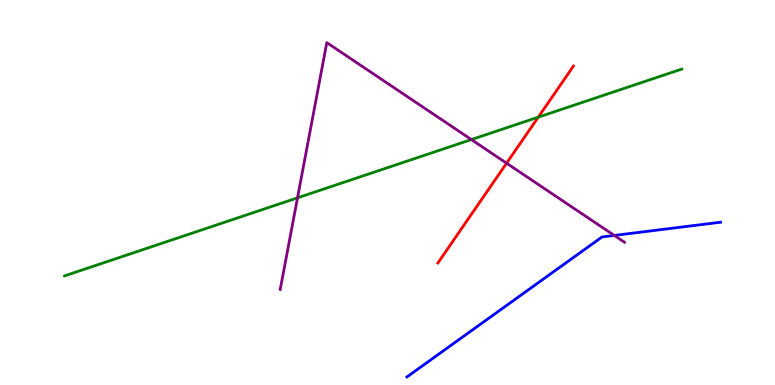[{'lines': ['blue', 'red'], 'intersections': []}, {'lines': ['green', 'red'], 'intersections': [{'x': 6.95, 'y': 6.96}]}, {'lines': ['purple', 'red'], 'intersections': [{'x': 6.54, 'y': 5.76}]}, {'lines': ['blue', 'green'], 'intersections': []}, {'lines': ['blue', 'purple'], 'intersections': [{'x': 7.93, 'y': 3.88}]}, {'lines': ['green', 'purple'], 'intersections': [{'x': 3.84, 'y': 4.86}, {'x': 6.08, 'y': 6.37}]}]